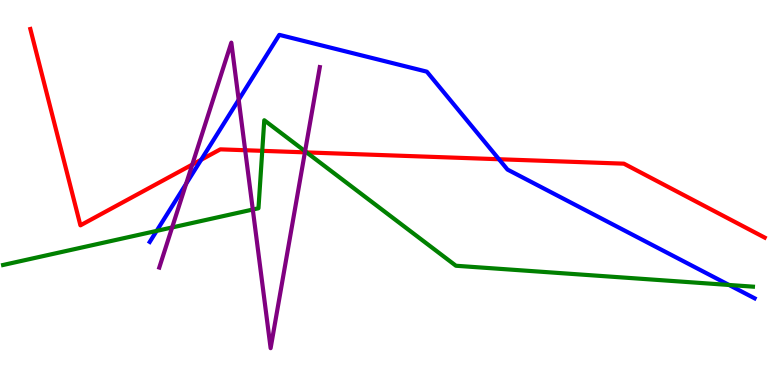[{'lines': ['blue', 'red'], 'intersections': [{'x': 2.6, 'y': 5.85}, {'x': 6.44, 'y': 5.86}]}, {'lines': ['green', 'red'], 'intersections': [{'x': 3.38, 'y': 6.08}, {'x': 3.96, 'y': 6.04}]}, {'lines': ['purple', 'red'], 'intersections': [{'x': 2.48, 'y': 5.72}, {'x': 3.16, 'y': 6.1}, {'x': 3.93, 'y': 6.04}]}, {'lines': ['blue', 'green'], 'intersections': [{'x': 2.02, 'y': 4.0}, {'x': 9.41, 'y': 2.6}]}, {'lines': ['blue', 'purple'], 'intersections': [{'x': 2.4, 'y': 5.23}, {'x': 3.08, 'y': 7.41}]}, {'lines': ['green', 'purple'], 'intersections': [{'x': 2.22, 'y': 4.09}, {'x': 3.26, 'y': 4.56}, {'x': 3.94, 'y': 6.07}]}]